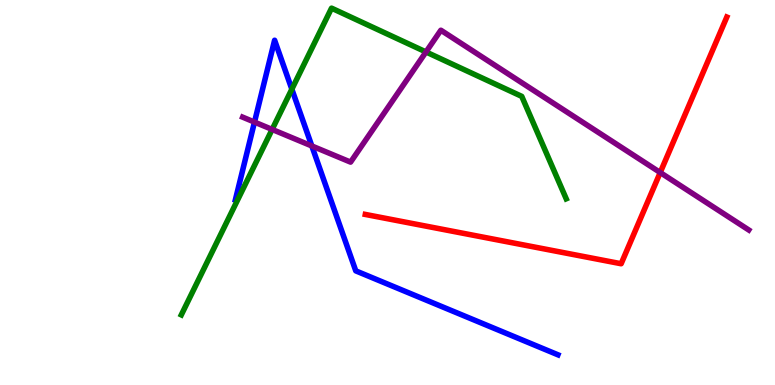[{'lines': ['blue', 'red'], 'intersections': []}, {'lines': ['green', 'red'], 'intersections': []}, {'lines': ['purple', 'red'], 'intersections': [{'x': 8.52, 'y': 5.52}]}, {'lines': ['blue', 'green'], 'intersections': [{'x': 3.77, 'y': 7.68}]}, {'lines': ['blue', 'purple'], 'intersections': [{'x': 3.28, 'y': 6.83}, {'x': 4.02, 'y': 6.21}]}, {'lines': ['green', 'purple'], 'intersections': [{'x': 3.51, 'y': 6.64}, {'x': 5.5, 'y': 8.65}]}]